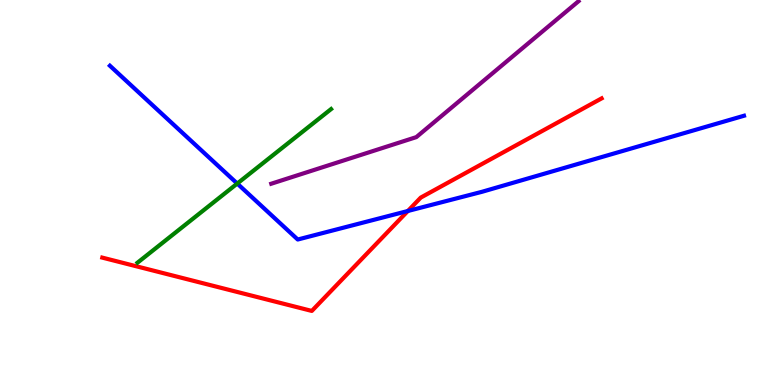[{'lines': ['blue', 'red'], 'intersections': [{'x': 5.26, 'y': 4.52}]}, {'lines': ['green', 'red'], 'intersections': []}, {'lines': ['purple', 'red'], 'intersections': []}, {'lines': ['blue', 'green'], 'intersections': [{'x': 3.06, 'y': 5.23}]}, {'lines': ['blue', 'purple'], 'intersections': []}, {'lines': ['green', 'purple'], 'intersections': []}]